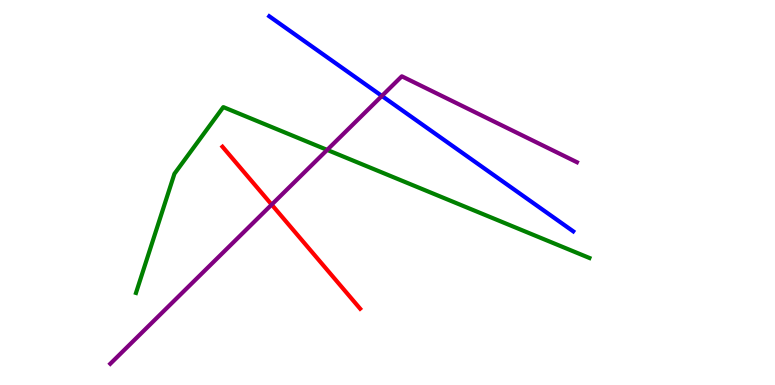[{'lines': ['blue', 'red'], 'intersections': []}, {'lines': ['green', 'red'], 'intersections': []}, {'lines': ['purple', 'red'], 'intersections': [{'x': 3.51, 'y': 4.69}]}, {'lines': ['blue', 'green'], 'intersections': []}, {'lines': ['blue', 'purple'], 'intersections': [{'x': 4.93, 'y': 7.51}]}, {'lines': ['green', 'purple'], 'intersections': [{'x': 4.22, 'y': 6.11}]}]